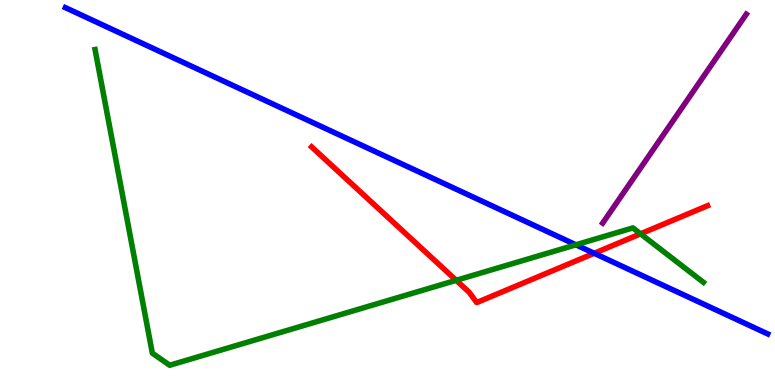[{'lines': ['blue', 'red'], 'intersections': [{'x': 7.67, 'y': 3.42}]}, {'lines': ['green', 'red'], 'intersections': [{'x': 5.89, 'y': 2.72}, {'x': 8.27, 'y': 3.93}]}, {'lines': ['purple', 'red'], 'intersections': []}, {'lines': ['blue', 'green'], 'intersections': [{'x': 7.43, 'y': 3.64}]}, {'lines': ['blue', 'purple'], 'intersections': []}, {'lines': ['green', 'purple'], 'intersections': []}]